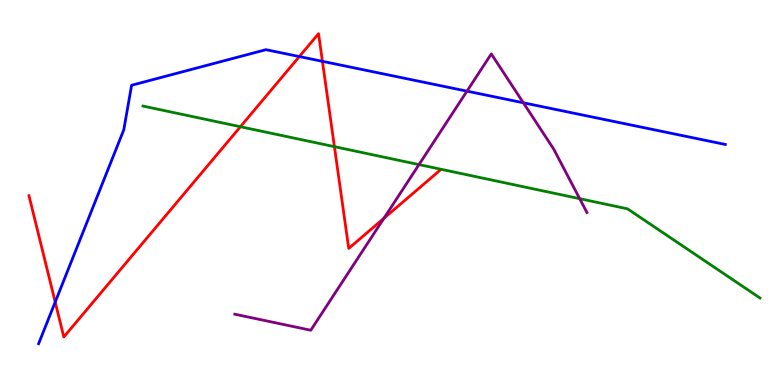[{'lines': ['blue', 'red'], 'intersections': [{'x': 0.712, 'y': 2.15}, {'x': 3.86, 'y': 8.53}, {'x': 4.16, 'y': 8.41}]}, {'lines': ['green', 'red'], 'intersections': [{'x': 3.1, 'y': 6.71}, {'x': 4.32, 'y': 6.19}]}, {'lines': ['purple', 'red'], 'intersections': [{'x': 4.95, 'y': 4.33}]}, {'lines': ['blue', 'green'], 'intersections': []}, {'lines': ['blue', 'purple'], 'intersections': [{'x': 6.03, 'y': 7.63}, {'x': 6.75, 'y': 7.33}]}, {'lines': ['green', 'purple'], 'intersections': [{'x': 5.41, 'y': 5.72}, {'x': 7.48, 'y': 4.84}]}]